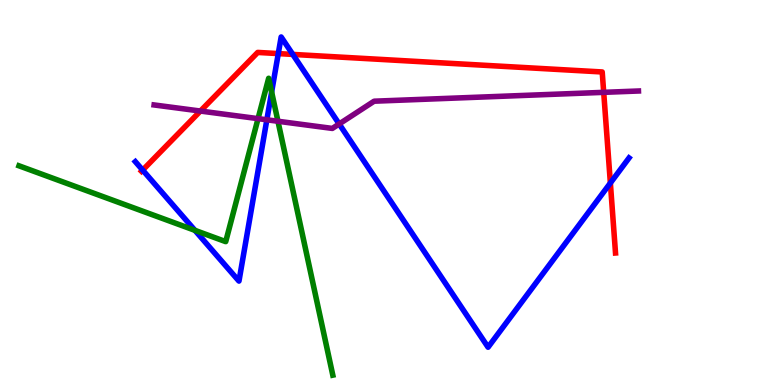[{'lines': ['blue', 'red'], 'intersections': [{'x': 1.84, 'y': 5.58}, {'x': 3.59, 'y': 8.61}, {'x': 3.78, 'y': 8.59}, {'x': 7.88, 'y': 5.25}]}, {'lines': ['green', 'red'], 'intersections': []}, {'lines': ['purple', 'red'], 'intersections': [{'x': 2.59, 'y': 7.12}, {'x': 7.79, 'y': 7.6}]}, {'lines': ['blue', 'green'], 'intersections': [{'x': 2.52, 'y': 4.02}, {'x': 3.51, 'y': 7.61}]}, {'lines': ['blue', 'purple'], 'intersections': [{'x': 3.44, 'y': 6.89}, {'x': 4.38, 'y': 6.78}]}, {'lines': ['green', 'purple'], 'intersections': [{'x': 3.33, 'y': 6.92}, {'x': 3.59, 'y': 6.85}]}]